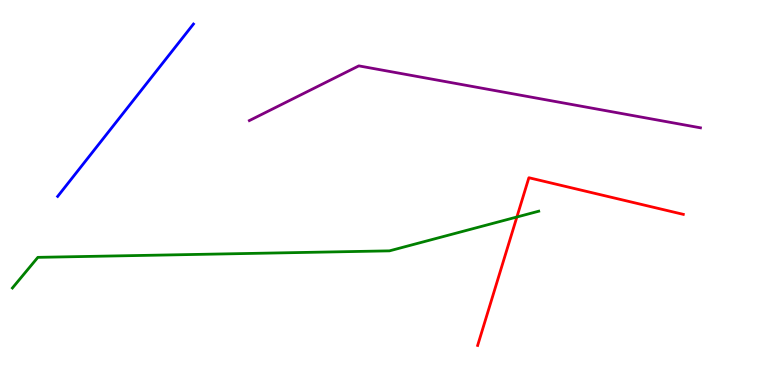[{'lines': ['blue', 'red'], 'intersections': []}, {'lines': ['green', 'red'], 'intersections': [{'x': 6.67, 'y': 4.36}]}, {'lines': ['purple', 'red'], 'intersections': []}, {'lines': ['blue', 'green'], 'intersections': []}, {'lines': ['blue', 'purple'], 'intersections': []}, {'lines': ['green', 'purple'], 'intersections': []}]